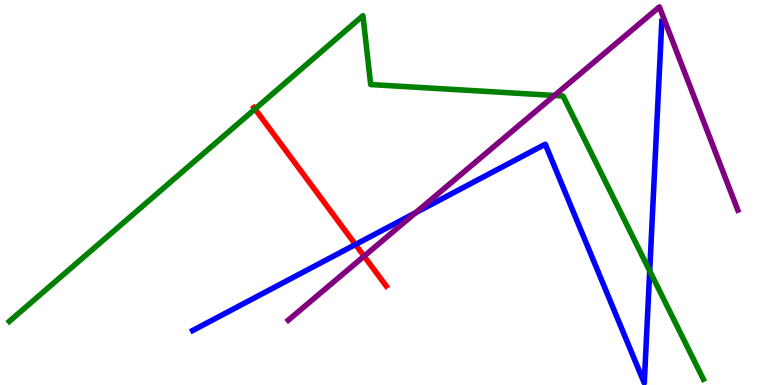[{'lines': ['blue', 'red'], 'intersections': [{'x': 4.59, 'y': 3.65}]}, {'lines': ['green', 'red'], 'intersections': [{'x': 3.29, 'y': 7.17}]}, {'lines': ['purple', 'red'], 'intersections': [{'x': 4.7, 'y': 3.35}]}, {'lines': ['blue', 'green'], 'intersections': [{'x': 8.38, 'y': 2.96}]}, {'lines': ['blue', 'purple'], 'intersections': [{'x': 5.36, 'y': 4.47}]}, {'lines': ['green', 'purple'], 'intersections': [{'x': 7.15, 'y': 7.52}]}]